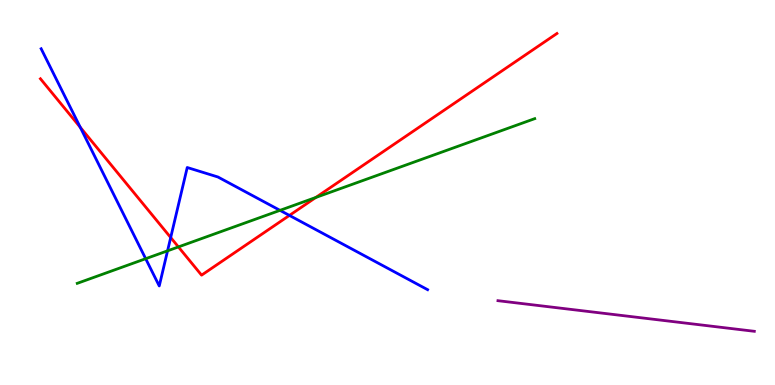[{'lines': ['blue', 'red'], 'intersections': [{'x': 1.04, 'y': 6.69}, {'x': 2.2, 'y': 3.83}, {'x': 3.73, 'y': 4.4}]}, {'lines': ['green', 'red'], 'intersections': [{'x': 2.3, 'y': 3.59}, {'x': 4.08, 'y': 4.87}]}, {'lines': ['purple', 'red'], 'intersections': []}, {'lines': ['blue', 'green'], 'intersections': [{'x': 1.88, 'y': 3.28}, {'x': 2.16, 'y': 3.48}, {'x': 3.61, 'y': 4.54}]}, {'lines': ['blue', 'purple'], 'intersections': []}, {'lines': ['green', 'purple'], 'intersections': []}]